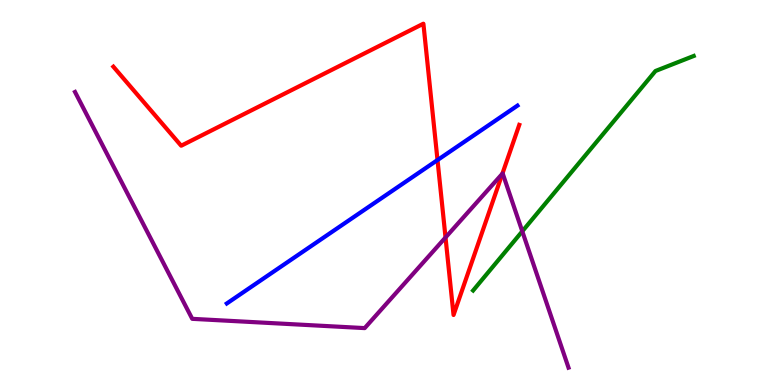[{'lines': ['blue', 'red'], 'intersections': [{'x': 5.65, 'y': 5.84}]}, {'lines': ['green', 'red'], 'intersections': []}, {'lines': ['purple', 'red'], 'intersections': [{'x': 5.75, 'y': 3.83}, {'x': 6.48, 'y': 5.49}]}, {'lines': ['blue', 'green'], 'intersections': []}, {'lines': ['blue', 'purple'], 'intersections': []}, {'lines': ['green', 'purple'], 'intersections': [{'x': 6.74, 'y': 3.99}]}]